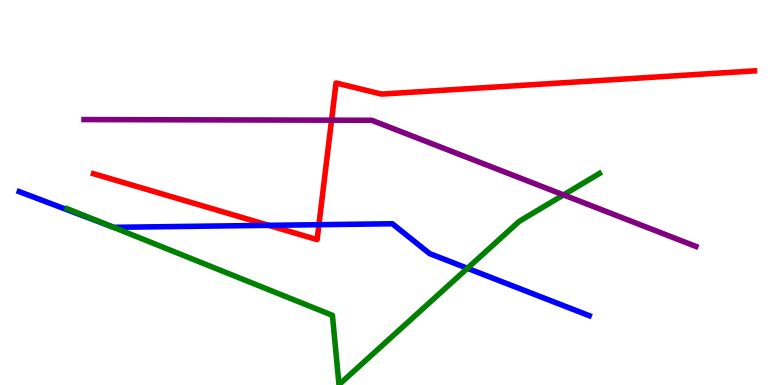[{'lines': ['blue', 'red'], 'intersections': [{'x': 3.47, 'y': 4.15}, {'x': 4.12, 'y': 4.16}]}, {'lines': ['green', 'red'], 'intersections': []}, {'lines': ['purple', 'red'], 'intersections': [{'x': 4.28, 'y': 6.88}]}, {'lines': ['blue', 'green'], 'intersections': [{'x': 1.44, 'y': 4.12}, {'x': 6.03, 'y': 3.03}]}, {'lines': ['blue', 'purple'], 'intersections': []}, {'lines': ['green', 'purple'], 'intersections': [{'x': 7.27, 'y': 4.94}]}]